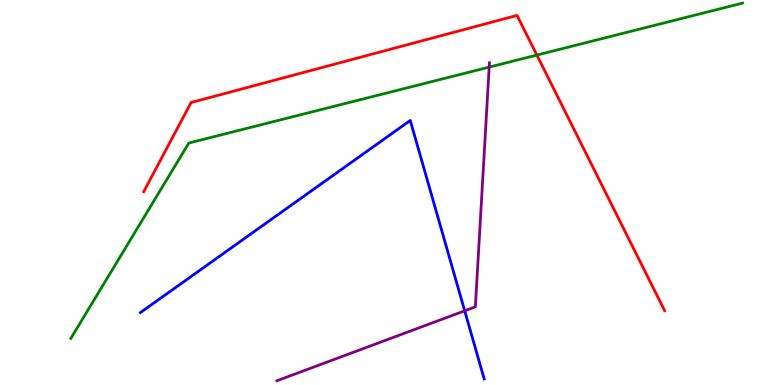[{'lines': ['blue', 'red'], 'intersections': []}, {'lines': ['green', 'red'], 'intersections': [{'x': 6.93, 'y': 8.57}]}, {'lines': ['purple', 'red'], 'intersections': []}, {'lines': ['blue', 'green'], 'intersections': []}, {'lines': ['blue', 'purple'], 'intersections': [{'x': 6.0, 'y': 1.93}]}, {'lines': ['green', 'purple'], 'intersections': [{'x': 6.31, 'y': 8.26}]}]